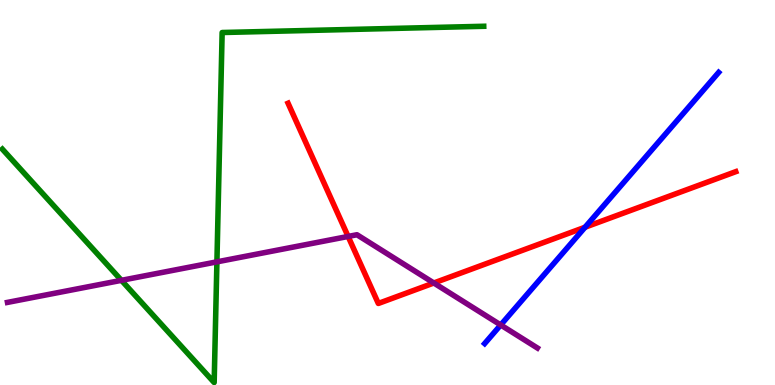[{'lines': ['blue', 'red'], 'intersections': [{'x': 7.55, 'y': 4.1}]}, {'lines': ['green', 'red'], 'intersections': []}, {'lines': ['purple', 'red'], 'intersections': [{'x': 4.49, 'y': 3.86}, {'x': 5.6, 'y': 2.65}]}, {'lines': ['blue', 'green'], 'intersections': []}, {'lines': ['blue', 'purple'], 'intersections': [{'x': 6.46, 'y': 1.56}]}, {'lines': ['green', 'purple'], 'intersections': [{'x': 1.57, 'y': 2.72}, {'x': 2.8, 'y': 3.2}]}]